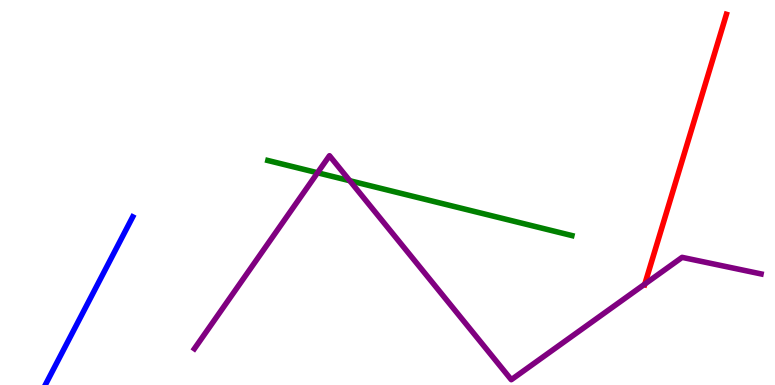[{'lines': ['blue', 'red'], 'intersections': []}, {'lines': ['green', 'red'], 'intersections': []}, {'lines': ['purple', 'red'], 'intersections': [{'x': 8.32, 'y': 2.62}]}, {'lines': ['blue', 'green'], 'intersections': []}, {'lines': ['blue', 'purple'], 'intersections': []}, {'lines': ['green', 'purple'], 'intersections': [{'x': 4.1, 'y': 5.51}, {'x': 4.51, 'y': 5.31}]}]